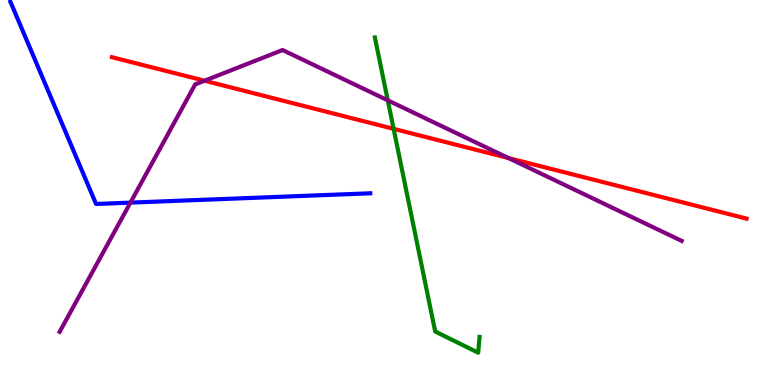[{'lines': ['blue', 'red'], 'intersections': []}, {'lines': ['green', 'red'], 'intersections': [{'x': 5.08, 'y': 6.65}]}, {'lines': ['purple', 'red'], 'intersections': [{'x': 2.64, 'y': 7.9}, {'x': 6.56, 'y': 5.9}]}, {'lines': ['blue', 'green'], 'intersections': []}, {'lines': ['blue', 'purple'], 'intersections': [{'x': 1.68, 'y': 4.74}]}, {'lines': ['green', 'purple'], 'intersections': [{'x': 5.0, 'y': 7.39}]}]